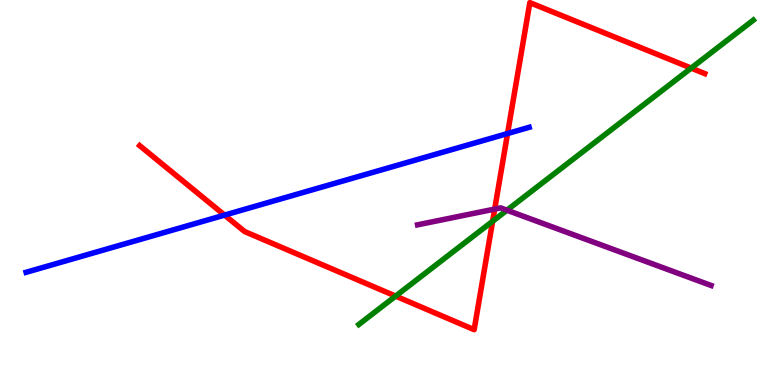[{'lines': ['blue', 'red'], 'intersections': [{'x': 2.9, 'y': 4.41}, {'x': 6.55, 'y': 6.53}]}, {'lines': ['green', 'red'], 'intersections': [{'x': 5.1, 'y': 2.31}, {'x': 6.36, 'y': 4.25}, {'x': 8.92, 'y': 8.23}]}, {'lines': ['purple', 'red'], 'intersections': [{'x': 6.38, 'y': 4.57}]}, {'lines': ['blue', 'green'], 'intersections': []}, {'lines': ['blue', 'purple'], 'intersections': []}, {'lines': ['green', 'purple'], 'intersections': [{'x': 6.54, 'y': 4.54}]}]